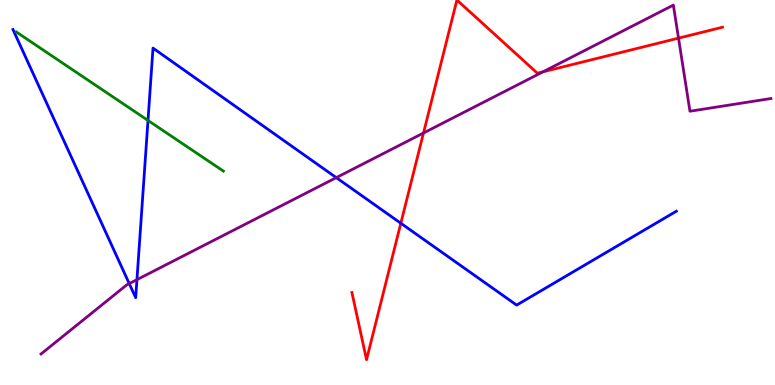[{'lines': ['blue', 'red'], 'intersections': [{'x': 5.17, 'y': 4.2}]}, {'lines': ['green', 'red'], 'intersections': []}, {'lines': ['purple', 'red'], 'intersections': [{'x': 5.46, 'y': 6.55}, {'x': 7.01, 'y': 8.13}, {'x': 8.76, 'y': 9.01}]}, {'lines': ['blue', 'green'], 'intersections': [{'x': 1.91, 'y': 6.87}]}, {'lines': ['blue', 'purple'], 'intersections': [{'x': 1.67, 'y': 2.63}, {'x': 1.77, 'y': 2.74}, {'x': 4.34, 'y': 5.39}]}, {'lines': ['green', 'purple'], 'intersections': []}]